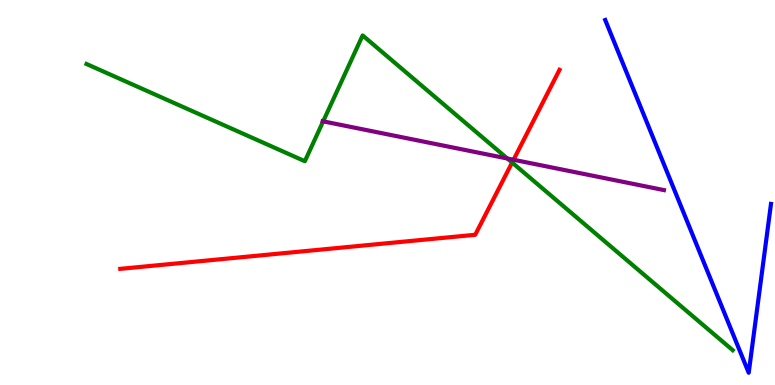[{'lines': ['blue', 'red'], 'intersections': []}, {'lines': ['green', 'red'], 'intersections': [{'x': 6.61, 'y': 5.78}]}, {'lines': ['purple', 'red'], 'intersections': [{'x': 6.63, 'y': 5.85}]}, {'lines': ['blue', 'green'], 'intersections': []}, {'lines': ['blue', 'purple'], 'intersections': []}, {'lines': ['green', 'purple'], 'intersections': [{'x': 4.17, 'y': 6.85}, {'x': 6.55, 'y': 5.88}]}]